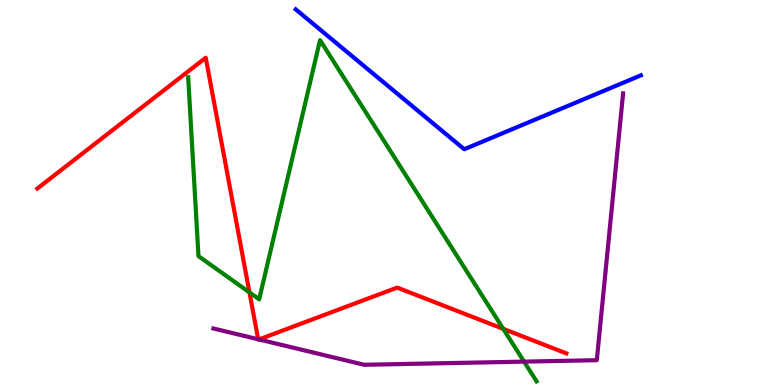[{'lines': ['blue', 'red'], 'intersections': []}, {'lines': ['green', 'red'], 'intersections': [{'x': 3.22, 'y': 2.41}, {'x': 6.49, 'y': 1.46}]}, {'lines': ['purple', 'red'], 'intersections': [{'x': 3.33, 'y': 1.19}, {'x': 3.34, 'y': 1.18}]}, {'lines': ['blue', 'green'], 'intersections': []}, {'lines': ['blue', 'purple'], 'intersections': []}, {'lines': ['green', 'purple'], 'intersections': [{'x': 6.76, 'y': 0.607}]}]